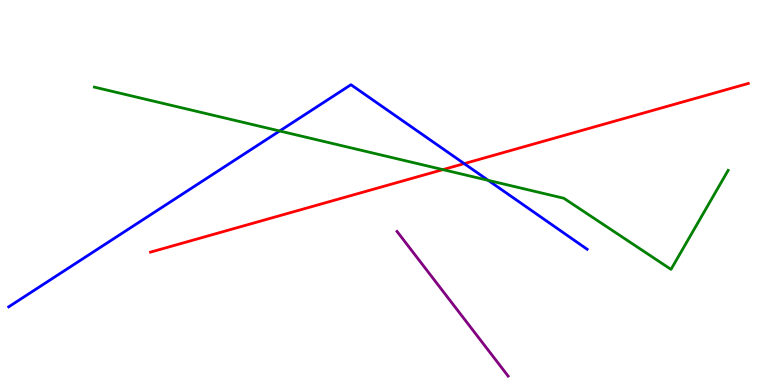[{'lines': ['blue', 'red'], 'intersections': [{'x': 5.99, 'y': 5.75}]}, {'lines': ['green', 'red'], 'intersections': [{'x': 5.72, 'y': 5.59}]}, {'lines': ['purple', 'red'], 'intersections': []}, {'lines': ['blue', 'green'], 'intersections': [{'x': 3.61, 'y': 6.6}, {'x': 6.3, 'y': 5.32}]}, {'lines': ['blue', 'purple'], 'intersections': []}, {'lines': ['green', 'purple'], 'intersections': []}]